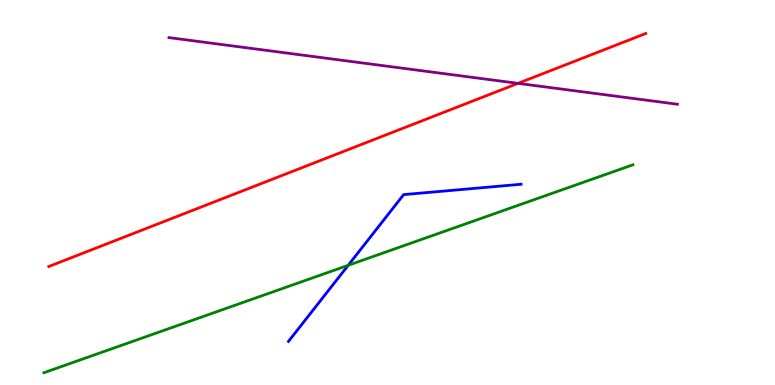[{'lines': ['blue', 'red'], 'intersections': []}, {'lines': ['green', 'red'], 'intersections': []}, {'lines': ['purple', 'red'], 'intersections': [{'x': 6.68, 'y': 7.84}]}, {'lines': ['blue', 'green'], 'intersections': [{'x': 4.49, 'y': 3.11}]}, {'lines': ['blue', 'purple'], 'intersections': []}, {'lines': ['green', 'purple'], 'intersections': []}]